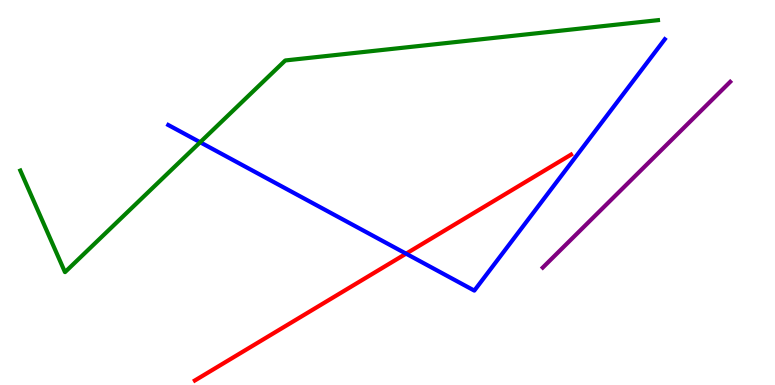[{'lines': ['blue', 'red'], 'intersections': [{'x': 5.24, 'y': 3.41}]}, {'lines': ['green', 'red'], 'intersections': []}, {'lines': ['purple', 'red'], 'intersections': []}, {'lines': ['blue', 'green'], 'intersections': [{'x': 2.58, 'y': 6.31}]}, {'lines': ['blue', 'purple'], 'intersections': []}, {'lines': ['green', 'purple'], 'intersections': []}]